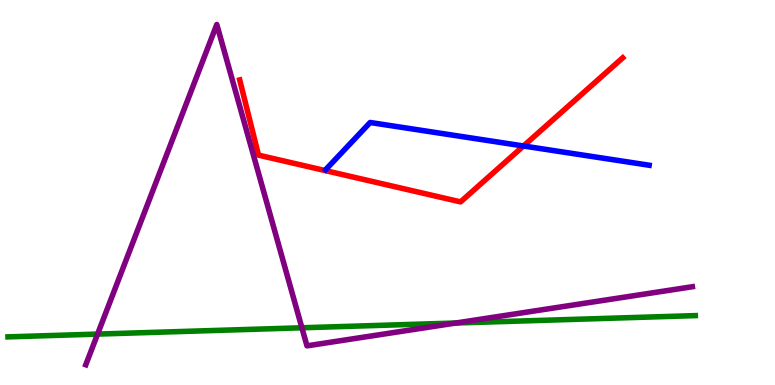[{'lines': ['blue', 'red'], 'intersections': [{'x': 6.75, 'y': 6.21}]}, {'lines': ['green', 'red'], 'intersections': []}, {'lines': ['purple', 'red'], 'intersections': []}, {'lines': ['blue', 'green'], 'intersections': []}, {'lines': ['blue', 'purple'], 'intersections': []}, {'lines': ['green', 'purple'], 'intersections': [{'x': 1.26, 'y': 1.32}, {'x': 3.9, 'y': 1.49}, {'x': 5.88, 'y': 1.61}]}]